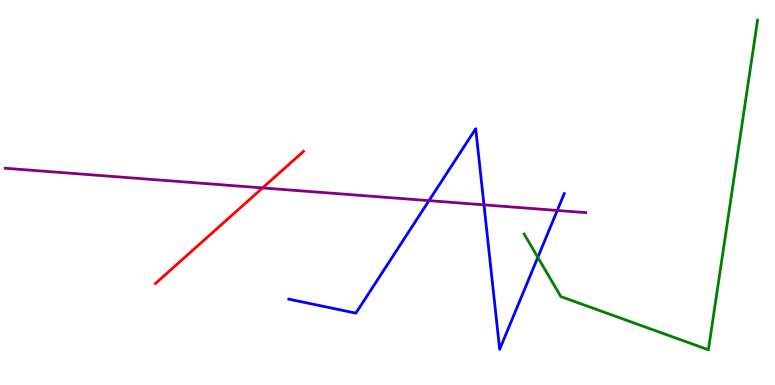[{'lines': ['blue', 'red'], 'intersections': []}, {'lines': ['green', 'red'], 'intersections': []}, {'lines': ['purple', 'red'], 'intersections': [{'x': 3.39, 'y': 5.12}]}, {'lines': ['blue', 'green'], 'intersections': [{'x': 6.94, 'y': 3.32}]}, {'lines': ['blue', 'purple'], 'intersections': [{'x': 5.54, 'y': 4.79}, {'x': 6.24, 'y': 4.68}, {'x': 7.19, 'y': 4.53}]}, {'lines': ['green', 'purple'], 'intersections': []}]